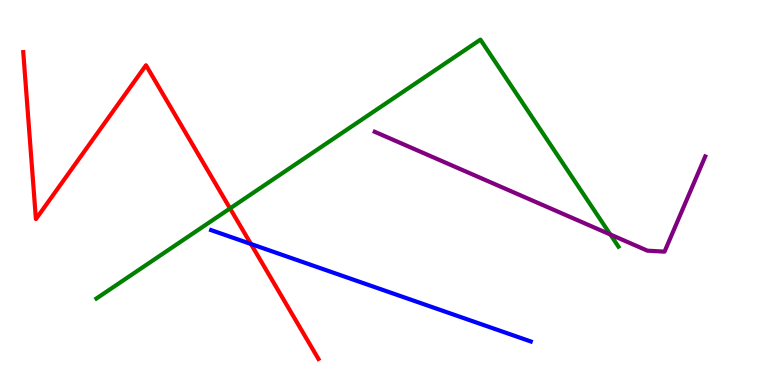[{'lines': ['blue', 'red'], 'intersections': [{'x': 3.24, 'y': 3.66}]}, {'lines': ['green', 'red'], 'intersections': [{'x': 2.97, 'y': 4.59}]}, {'lines': ['purple', 'red'], 'intersections': []}, {'lines': ['blue', 'green'], 'intersections': []}, {'lines': ['blue', 'purple'], 'intersections': []}, {'lines': ['green', 'purple'], 'intersections': [{'x': 7.88, 'y': 3.91}]}]